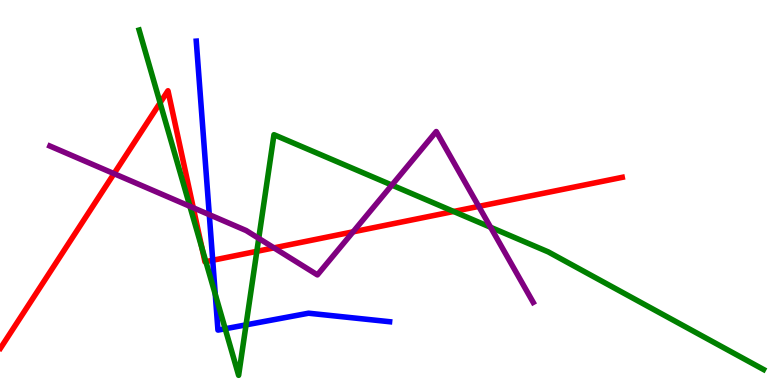[{'lines': ['blue', 'red'], 'intersections': [{'x': 2.74, 'y': 3.24}]}, {'lines': ['green', 'red'], 'intersections': [{'x': 2.07, 'y': 7.33}, {'x': 2.61, 'y': 3.54}, {'x': 2.66, 'y': 3.2}, {'x': 3.31, 'y': 3.47}, {'x': 5.85, 'y': 4.51}]}, {'lines': ['purple', 'red'], 'intersections': [{'x': 1.47, 'y': 5.49}, {'x': 2.49, 'y': 4.6}, {'x': 3.54, 'y': 3.56}, {'x': 4.56, 'y': 3.98}, {'x': 6.18, 'y': 4.64}]}, {'lines': ['blue', 'green'], 'intersections': [{'x': 2.78, 'y': 2.36}, {'x': 2.91, 'y': 1.46}, {'x': 3.17, 'y': 1.56}]}, {'lines': ['blue', 'purple'], 'intersections': [{'x': 2.7, 'y': 4.42}]}, {'lines': ['green', 'purple'], 'intersections': [{'x': 2.45, 'y': 4.64}, {'x': 3.34, 'y': 3.81}, {'x': 5.06, 'y': 5.19}, {'x': 6.33, 'y': 4.1}]}]